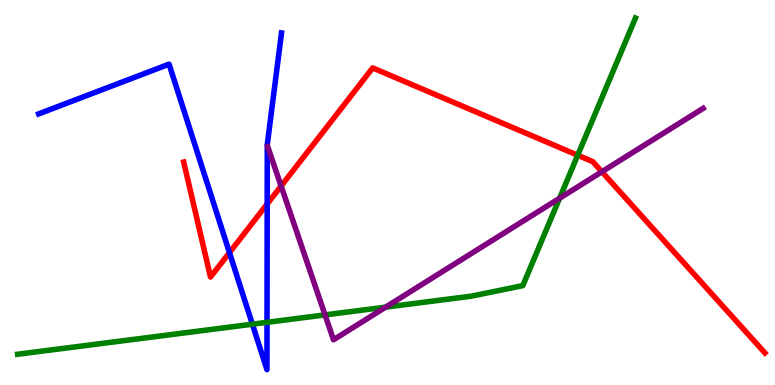[{'lines': ['blue', 'red'], 'intersections': [{'x': 2.96, 'y': 3.44}, {'x': 3.45, 'y': 4.7}]}, {'lines': ['green', 'red'], 'intersections': [{'x': 7.45, 'y': 5.97}]}, {'lines': ['purple', 'red'], 'intersections': [{'x': 3.63, 'y': 5.17}, {'x': 7.77, 'y': 5.54}]}, {'lines': ['blue', 'green'], 'intersections': [{'x': 3.26, 'y': 1.58}, {'x': 3.45, 'y': 1.63}]}, {'lines': ['blue', 'purple'], 'intersections': []}, {'lines': ['green', 'purple'], 'intersections': [{'x': 4.19, 'y': 1.82}, {'x': 4.98, 'y': 2.02}, {'x': 7.22, 'y': 4.85}]}]